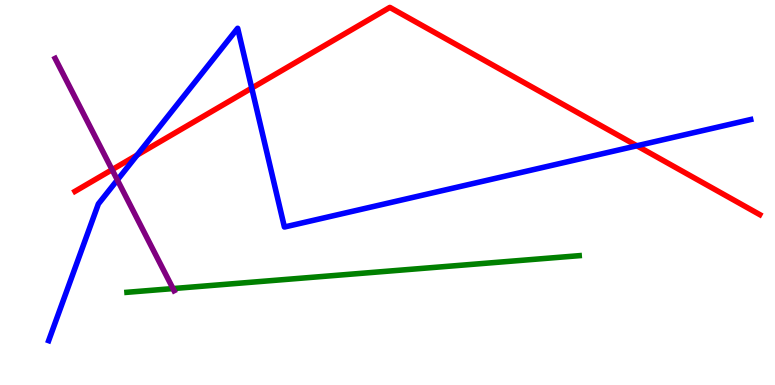[{'lines': ['blue', 'red'], 'intersections': [{'x': 1.77, 'y': 5.97}, {'x': 3.25, 'y': 7.71}, {'x': 8.22, 'y': 6.21}]}, {'lines': ['green', 'red'], 'intersections': []}, {'lines': ['purple', 'red'], 'intersections': [{'x': 1.45, 'y': 5.59}]}, {'lines': ['blue', 'green'], 'intersections': []}, {'lines': ['blue', 'purple'], 'intersections': [{'x': 1.51, 'y': 5.33}]}, {'lines': ['green', 'purple'], 'intersections': [{'x': 2.23, 'y': 2.5}]}]